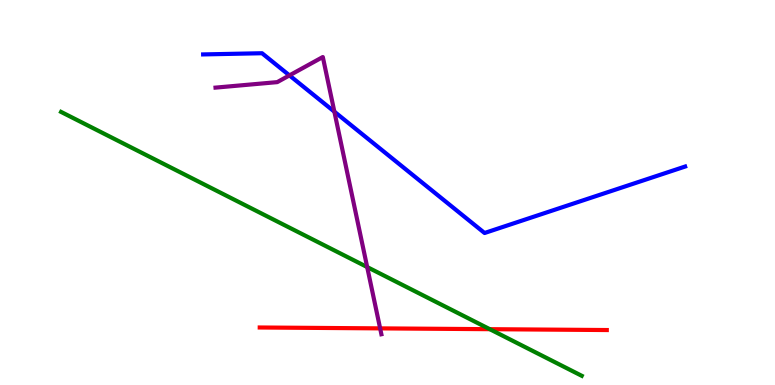[{'lines': ['blue', 'red'], 'intersections': []}, {'lines': ['green', 'red'], 'intersections': [{'x': 6.32, 'y': 1.45}]}, {'lines': ['purple', 'red'], 'intersections': [{'x': 4.9, 'y': 1.47}]}, {'lines': ['blue', 'green'], 'intersections': []}, {'lines': ['blue', 'purple'], 'intersections': [{'x': 3.73, 'y': 8.04}, {'x': 4.31, 'y': 7.1}]}, {'lines': ['green', 'purple'], 'intersections': [{'x': 4.74, 'y': 3.06}]}]